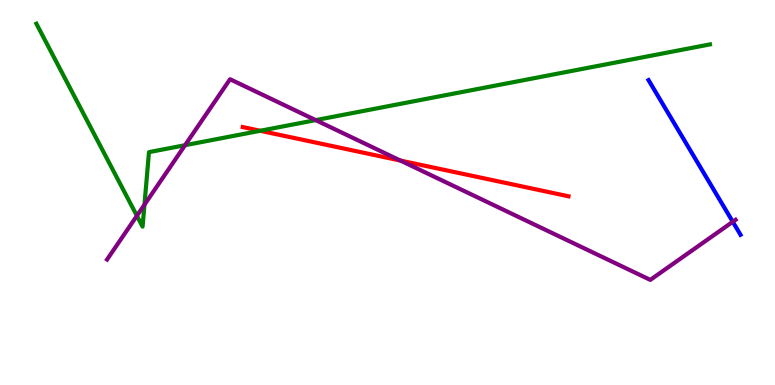[{'lines': ['blue', 'red'], 'intersections': []}, {'lines': ['green', 'red'], 'intersections': [{'x': 3.36, 'y': 6.6}]}, {'lines': ['purple', 'red'], 'intersections': [{'x': 5.17, 'y': 5.83}]}, {'lines': ['blue', 'green'], 'intersections': []}, {'lines': ['blue', 'purple'], 'intersections': [{'x': 9.46, 'y': 4.24}]}, {'lines': ['green', 'purple'], 'intersections': [{'x': 1.77, 'y': 4.39}, {'x': 1.86, 'y': 4.68}, {'x': 2.39, 'y': 6.23}, {'x': 4.07, 'y': 6.88}]}]